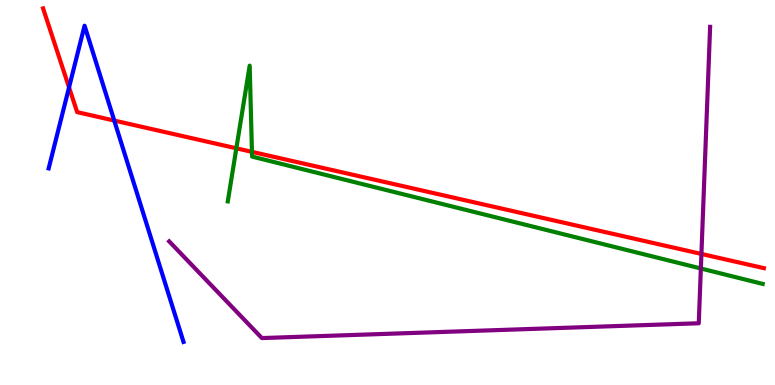[{'lines': ['blue', 'red'], 'intersections': [{'x': 0.891, 'y': 7.73}, {'x': 1.47, 'y': 6.87}]}, {'lines': ['green', 'red'], 'intersections': [{'x': 3.05, 'y': 6.15}, {'x': 3.25, 'y': 6.06}]}, {'lines': ['purple', 'red'], 'intersections': [{'x': 9.05, 'y': 3.4}]}, {'lines': ['blue', 'green'], 'intersections': []}, {'lines': ['blue', 'purple'], 'intersections': []}, {'lines': ['green', 'purple'], 'intersections': [{'x': 9.04, 'y': 3.03}]}]